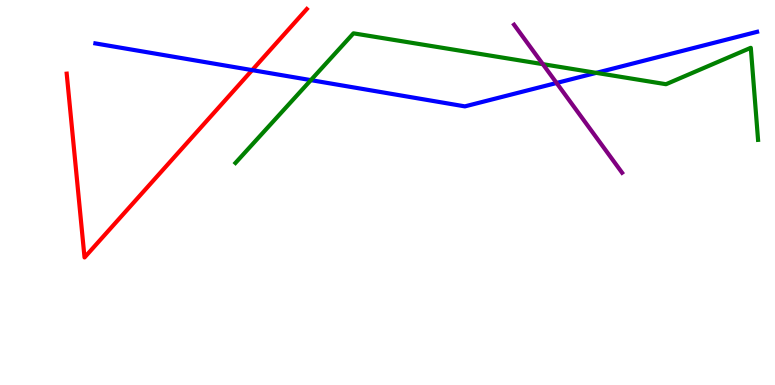[{'lines': ['blue', 'red'], 'intersections': [{'x': 3.25, 'y': 8.18}]}, {'lines': ['green', 'red'], 'intersections': []}, {'lines': ['purple', 'red'], 'intersections': []}, {'lines': ['blue', 'green'], 'intersections': [{'x': 4.01, 'y': 7.92}, {'x': 7.69, 'y': 8.11}]}, {'lines': ['blue', 'purple'], 'intersections': [{'x': 7.18, 'y': 7.84}]}, {'lines': ['green', 'purple'], 'intersections': [{'x': 7.0, 'y': 8.33}]}]